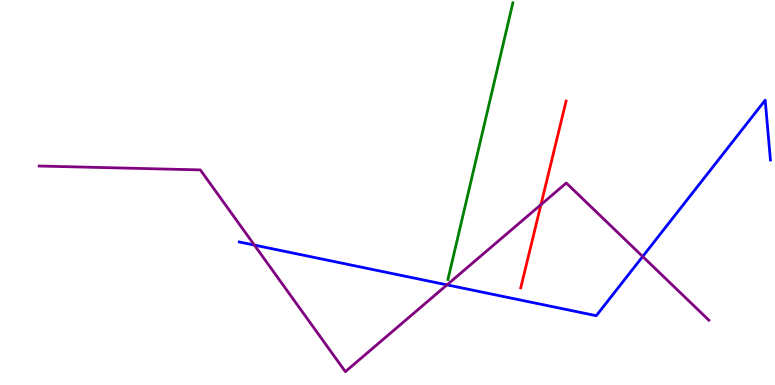[{'lines': ['blue', 'red'], 'intersections': []}, {'lines': ['green', 'red'], 'intersections': []}, {'lines': ['purple', 'red'], 'intersections': [{'x': 6.98, 'y': 4.68}]}, {'lines': ['blue', 'green'], 'intersections': []}, {'lines': ['blue', 'purple'], 'intersections': [{'x': 3.28, 'y': 3.63}, {'x': 5.77, 'y': 2.6}, {'x': 8.29, 'y': 3.34}]}, {'lines': ['green', 'purple'], 'intersections': []}]